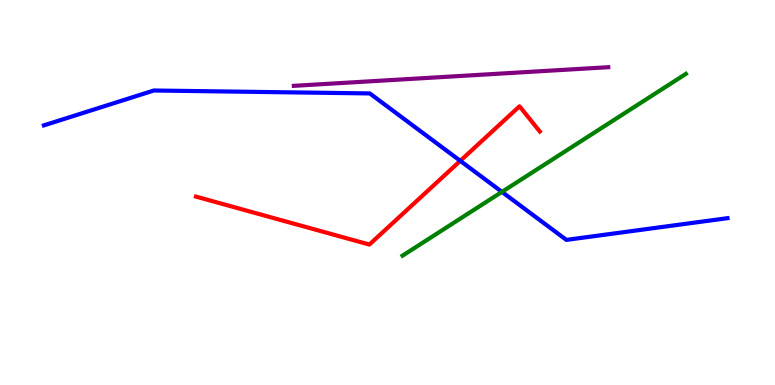[{'lines': ['blue', 'red'], 'intersections': [{'x': 5.94, 'y': 5.82}]}, {'lines': ['green', 'red'], 'intersections': []}, {'lines': ['purple', 'red'], 'intersections': []}, {'lines': ['blue', 'green'], 'intersections': [{'x': 6.48, 'y': 5.02}]}, {'lines': ['blue', 'purple'], 'intersections': []}, {'lines': ['green', 'purple'], 'intersections': []}]